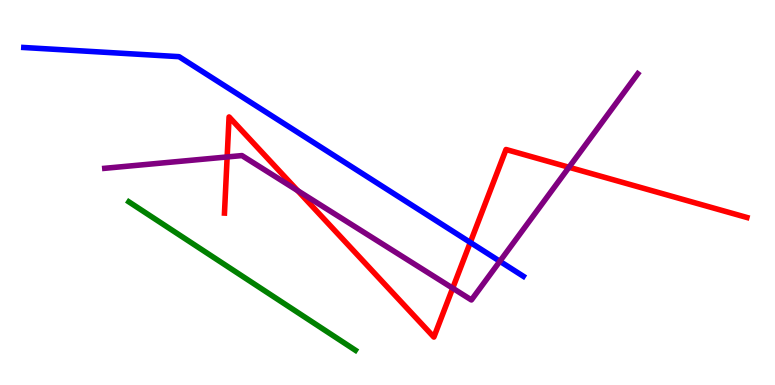[{'lines': ['blue', 'red'], 'intersections': [{'x': 6.07, 'y': 3.7}]}, {'lines': ['green', 'red'], 'intersections': []}, {'lines': ['purple', 'red'], 'intersections': [{'x': 2.93, 'y': 5.92}, {'x': 3.84, 'y': 5.05}, {'x': 5.84, 'y': 2.51}, {'x': 7.34, 'y': 5.66}]}, {'lines': ['blue', 'green'], 'intersections': []}, {'lines': ['blue', 'purple'], 'intersections': [{'x': 6.45, 'y': 3.21}]}, {'lines': ['green', 'purple'], 'intersections': []}]